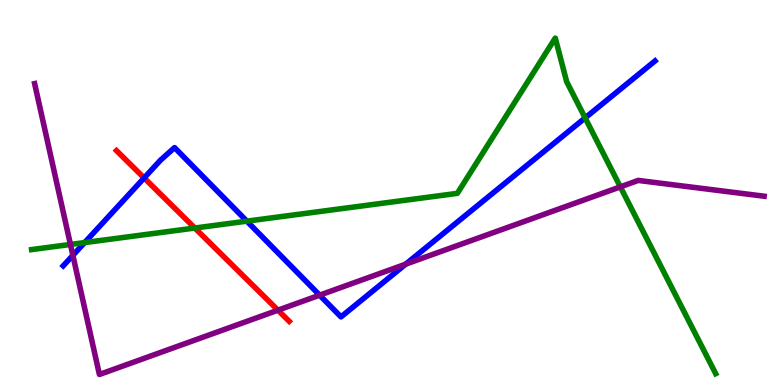[{'lines': ['blue', 'red'], 'intersections': [{'x': 1.86, 'y': 5.38}]}, {'lines': ['green', 'red'], 'intersections': [{'x': 2.51, 'y': 4.08}]}, {'lines': ['purple', 'red'], 'intersections': [{'x': 3.59, 'y': 1.94}]}, {'lines': ['blue', 'green'], 'intersections': [{'x': 1.09, 'y': 3.7}, {'x': 3.19, 'y': 4.26}, {'x': 7.55, 'y': 6.94}]}, {'lines': ['blue', 'purple'], 'intersections': [{'x': 0.94, 'y': 3.37}, {'x': 4.12, 'y': 2.33}, {'x': 5.23, 'y': 3.14}]}, {'lines': ['green', 'purple'], 'intersections': [{'x': 0.909, 'y': 3.65}, {'x': 8.0, 'y': 5.15}]}]